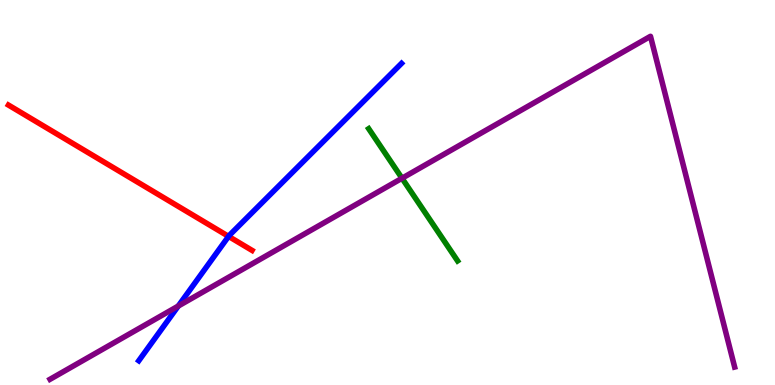[{'lines': ['blue', 'red'], 'intersections': [{'x': 2.95, 'y': 3.86}]}, {'lines': ['green', 'red'], 'intersections': []}, {'lines': ['purple', 'red'], 'intersections': []}, {'lines': ['blue', 'green'], 'intersections': []}, {'lines': ['blue', 'purple'], 'intersections': [{'x': 2.3, 'y': 2.05}]}, {'lines': ['green', 'purple'], 'intersections': [{'x': 5.19, 'y': 5.37}]}]